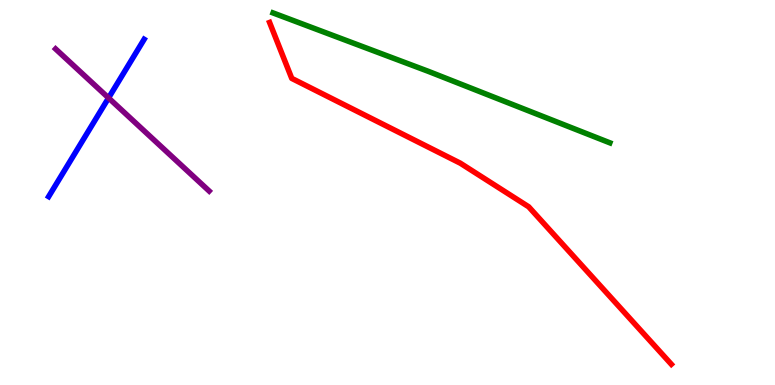[{'lines': ['blue', 'red'], 'intersections': []}, {'lines': ['green', 'red'], 'intersections': []}, {'lines': ['purple', 'red'], 'intersections': []}, {'lines': ['blue', 'green'], 'intersections': []}, {'lines': ['blue', 'purple'], 'intersections': [{'x': 1.4, 'y': 7.46}]}, {'lines': ['green', 'purple'], 'intersections': []}]